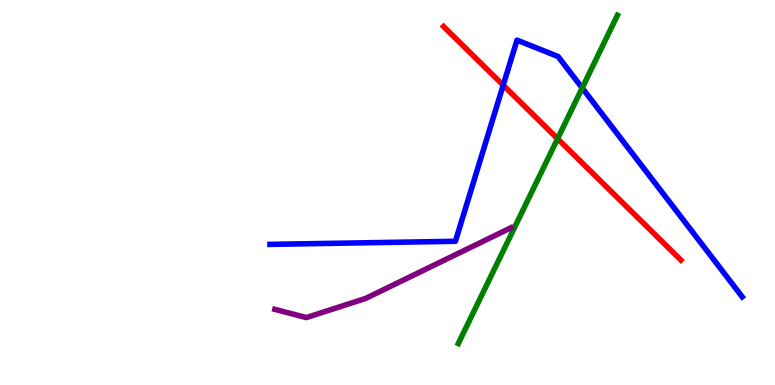[{'lines': ['blue', 'red'], 'intersections': [{'x': 6.49, 'y': 7.79}]}, {'lines': ['green', 'red'], 'intersections': [{'x': 7.19, 'y': 6.4}]}, {'lines': ['purple', 'red'], 'intersections': []}, {'lines': ['blue', 'green'], 'intersections': [{'x': 7.51, 'y': 7.72}]}, {'lines': ['blue', 'purple'], 'intersections': []}, {'lines': ['green', 'purple'], 'intersections': []}]